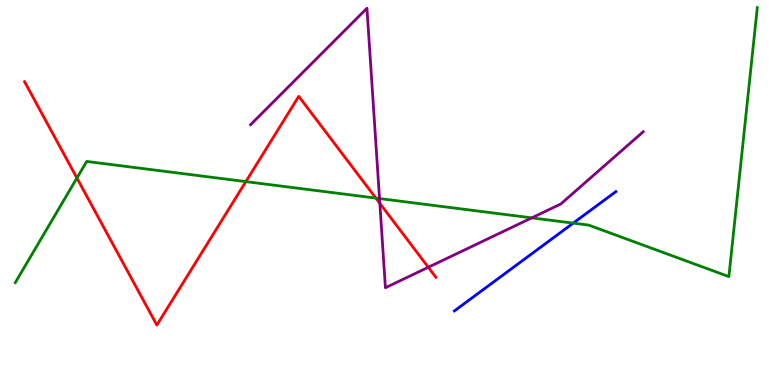[{'lines': ['blue', 'red'], 'intersections': []}, {'lines': ['green', 'red'], 'intersections': [{'x': 0.993, 'y': 5.38}, {'x': 3.17, 'y': 5.28}, {'x': 4.85, 'y': 4.85}]}, {'lines': ['purple', 'red'], 'intersections': [{'x': 4.9, 'y': 4.72}, {'x': 5.53, 'y': 3.06}]}, {'lines': ['blue', 'green'], 'intersections': [{'x': 7.4, 'y': 4.2}]}, {'lines': ['blue', 'purple'], 'intersections': []}, {'lines': ['green', 'purple'], 'intersections': [{'x': 4.9, 'y': 4.84}, {'x': 6.86, 'y': 4.34}]}]